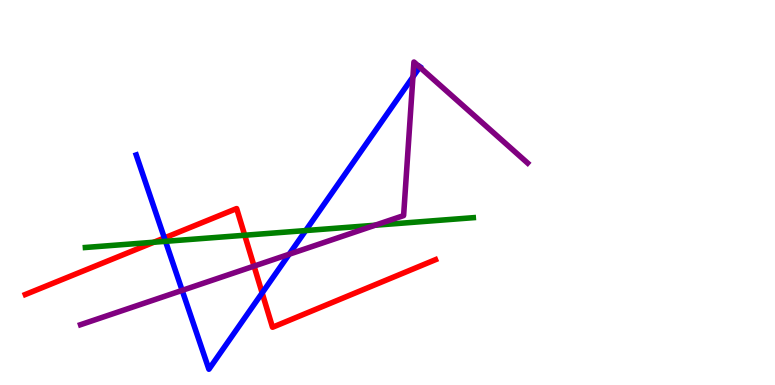[{'lines': ['blue', 'red'], 'intersections': [{'x': 2.12, 'y': 3.82}, {'x': 3.38, 'y': 2.39}]}, {'lines': ['green', 'red'], 'intersections': [{'x': 1.99, 'y': 3.71}, {'x': 3.16, 'y': 3.89}]}, {'lines': ['purple', 'red'], 'intersections': [{'x': 3.28, 'y': 3.09}]}, {'lines': ['blue', 'green'], 'intersections': [{'x': 2.14, 'y': 3.73}, {'x': 3.94, 'y': 4.01}]}, {'lines': ['blue', 'purple'], 'intersections': [{'x': 2.35, 'y': 2.46}, {'x': 3.73, 'y': 3.4}, {'x': 5.33, 'y': 8.0}, {'x': 5.42, 'y': 8.26}]}, {'lines': ['green', 'purple'], 'intersections': [{'x': 4.84, 'y': 4.15}]}]